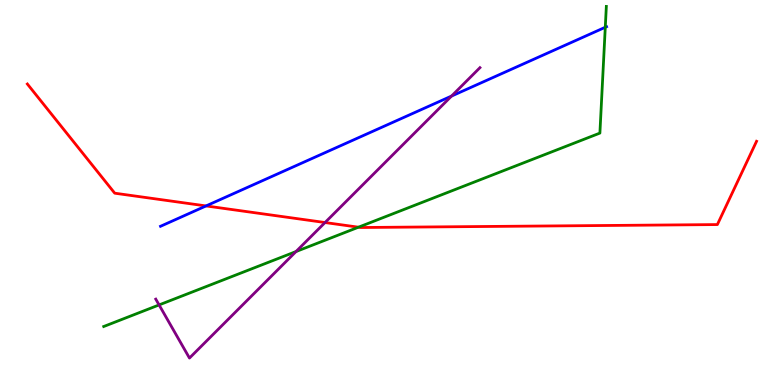[{'lines': ['blue', 'red'], 'intersections': [{'x': 2.66, 'y': 4.65}]}, {'lines': ['green', 'red'], 'intersections': [{'x': 4.63, 'y': 4.1}]}, {'lines': ['purple', 'red'], 'intersections': [{'x': 4.19, 'y': 4.22}]}, {'lines': ['blue', 'green'], 'intersections': [{'x': 7.81, 'y': 9.29}]}, {'lines': ['blue', 'purple'], 'intersections': [{'x': 5.83, 'y': 7.5}]}, {'lines': ['green', 'purple'], 'intersections': [{'x': 2.05, 'y': 2.08}, {'x': 3.82, 'y': 3.47}]}]